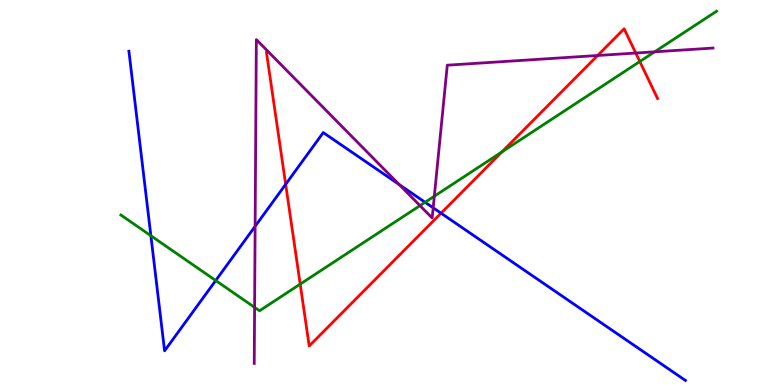[{'lines': ['blue', 'red'], 'intersections': [{'x': 3.69, 'y': 5.21}, {'x': 5.69, 'y': 4.46}]}, {'lines': ['green', 'red'], 'intersections': [{'x': 3.87, 'y': 2.62}, {'x': 6.48, 'y': 6.05}, {'x': 8.26, 'y': 8.4}]}, {'lines': ['purple', 'red'], 'intersections': [{'x': 7.71, 'y': 8.56}, {'x': 8.2, 'y': 8.62}]}, {'lines': ['blue', 'green'], 'intersections': [{'x': 1.95, 'y': 3.88}, {'x': 2.78, 'y': 2.71}, {'x': 5.48, 'y': 4.75}]}, {'lines': ['blue', 'purple'], 'intersections': [{'x': 3.29, 'y': 4.12}, {'x': 5.15, 'y': 5.21}, {'x': 5.59, 'y': 4.6}]}, {'lines': ['green', 'purple'], 'intersections': [{'x': 3.29, 'y': 2.02}, {'x': 5.42, 'y': 4.66}, {'x': 5.6, 'y': 4.9}, {'x': 8.45, 'y': 8.65}]}]